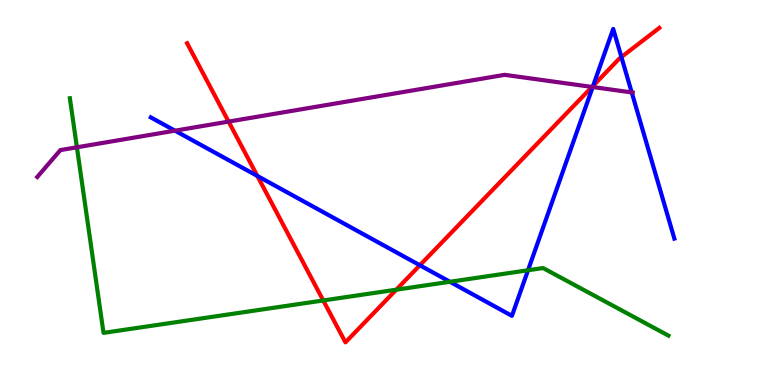[{'lines': ['blue', 'red'], 'intersections': [{'x': 3.32, 'y': 5.43}, {'x': 5.42, 'y': 3.11}, {'x': 7.65, 'y': 7.77}, {'x': 8.02, 'y': 8.52}]}, {'lines': ['green', 'red'], 'intersections': [{'x': 4.17, 'y': 2.2}, {'x': 5.11, 'y': 2.48}]}, {'lines': ['purple', 'red'], 'intersections': [{'x': 2.95, 'y': 6.84}, {'x': 7.64, 'y': 7.74}]}, {'lines': ['blue', 'green'], 'intersections': [{'x': 5.81, 'y': 2.68}, {'x': 6.81, 'y': 2.98}]}, {'lines': ['blue', 'purple'], 'intersections': [{'x': 2.26, 'y': 6.61}, {'x': 7.65, 'y': 7.74}, {'x': 8.15, 'y': 7.6}]}, {'lines': ['green', 'purple'], 'intersections': [{'x': 0.992, 'y': 6.17}]}]